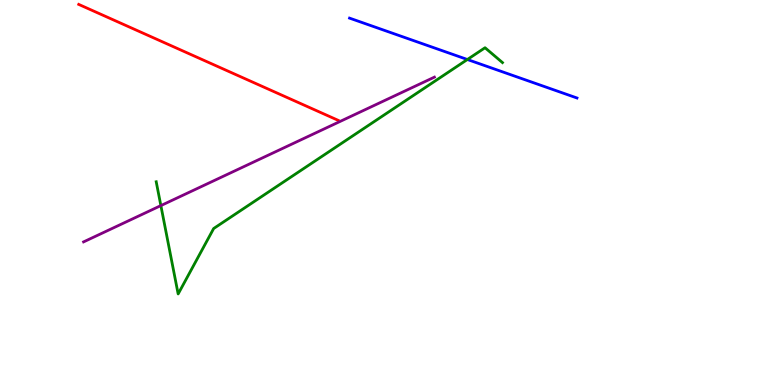[{'lines': ['blue', 'red'], 'intersections': []}, {'lines': ['green', 'red'], 'intersections': []}, {'lines': ['purple', 'red'], 'intersections': []}, {'lines': ['blue', 'green'], 'intersections': [{'x': 6.03, 'y': 8.45}]}, {'lines': ['blue', 'purple'], 'intersections': []}, {'lines': ['green', 'purple'], 'intersections': [{'x': 2.08, 'y': 4.66}]}]